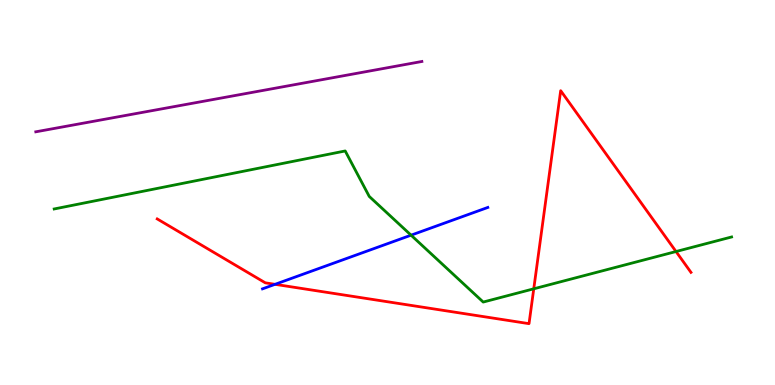[{'lines': ['blue', 'red'], 'intersections': [{'x': 3.55, 'y': 2.61}]}, {'lines': ['green', 'red'], 'intersections': [{'x': 6.89, 'y': 2.5}, {'x': 8.72, 'y': 3.47}]}, {'lines': ['purple', 'red'], 'intersections': []}, {'lines': ['blue', 'green'], 'intersections': [{'x': 5.3, 'y': 3.89}]}, {'lines': ['blue', 'purple'], 'intersections': []}, {'lines': ['green', 'purple'], 'intersections': []}]